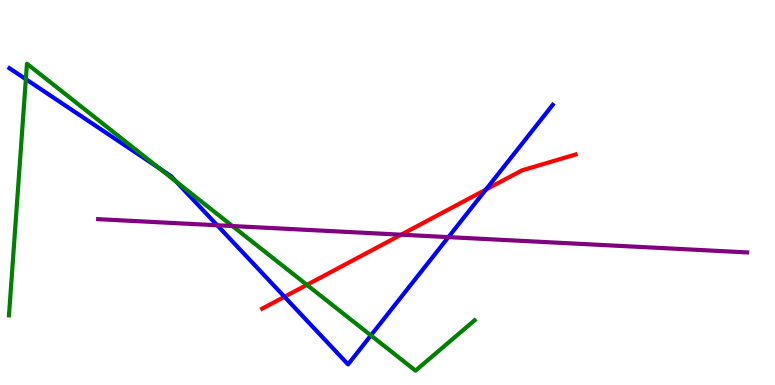[{'lines': ['blue', 'red'], 'intersections': [{'x': 3.67, 'y': 2.29}, {'x': 6.27, 'y': 5.08}]}, {'lines': ['green', 'red'], 'intersections': [{'x': 3.96, 'y': 2.6}]}, {'lines': ['purple', 'red'], 'intersections': [{'x': 5.18, 'y': 3.9}]}, {'lines': ['blue', 'green'], 'intersections': [{'x': 0.334, 'y': 7.94}, {'x': 2.06, 'y': 5.62}, {'x': 2.27, 'y': 5.28}, {'x': 4.79, 'y': 1.29}]}, {'lines': ['blue', 'purple'], 'intersections': [{'x': 2.8, 'y': 4.15}, {'x': 5.79, 'y': 3.84}]}, {'lines': ['green', 'purple'], 'intersections': [{'x': 3.0, 'y': 4.13}]}]